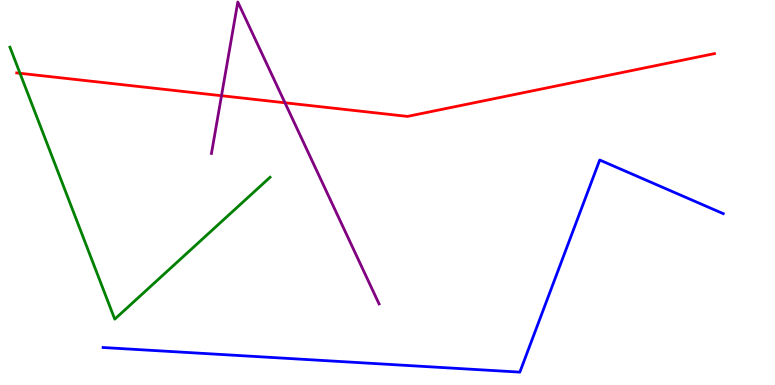[{'lines': ['blue', 'red'], 'intersections': []}, {'lines': ['green', 'red'], 'intersections': [{'x': 0.258, 'y': 8.1}]}, {'lines': ['purple', 'red'], 'intersections': [{'x': 2.86, 'y': 7.51}, {'x': 3.68, 'y': 7.33}]}, {'lines': ['blue', 'green'], 'intersections': []}, {'lines': ['blue', 'purple'], 'intersections': []}, {'lines': ['green', 'purple'], 'intersections': []}]